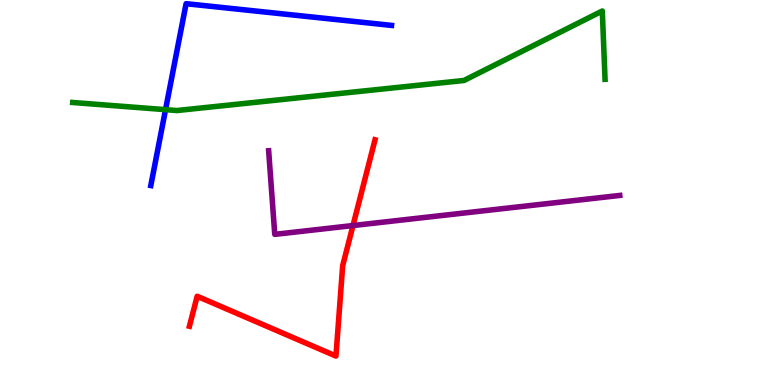[{'lines': ['blue', 'red'], 'intersections': []}, {'lines': ['green', 'red'], 'intersections': []}, {'lines': ['purple', 'red'], 'intersections': [{'x': 4.55, 'y': 4.14}]}, {'lines': ['blue', 'green'], 'intersections': [{'x': 2.14, 'y': 7.15}]}, {'lines': ['blue', 'purple'], 'intersections': []}, {'lines': ['green', 'purple'], 'intersections': []}]